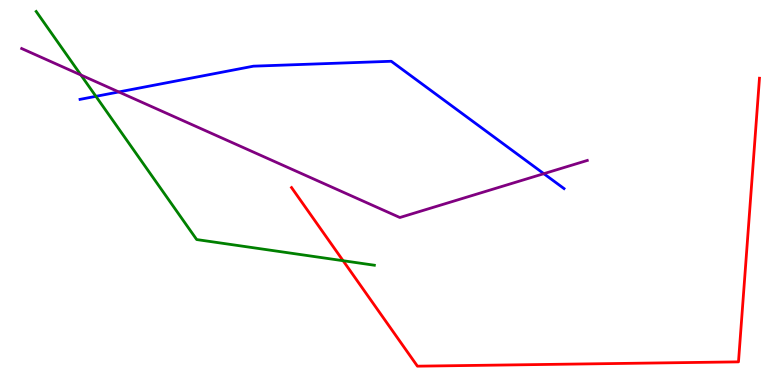[{'lines': ['blue', 'red'], 'intersections': []}, {'lines': ['green', 'red'], 'intersections': [{'x': 4.43, 'y': 3.23}]}, {'lines': ['purple', 'red'], 'intersections': []}, {'lines': ['blue', 'green'], 'intersections': [{'x': 1.24, 'y': 7.5}]}, {'lines': ['blue', 'purple'], 'intersections': [{'x': 1.53, 'y': 7.61}, {'x': 7.02, 'y': 5.49}]}, {'lines': ['green', 'purple'], 'intersections': [{'x': 1.04, 'y': 8.05}]}]